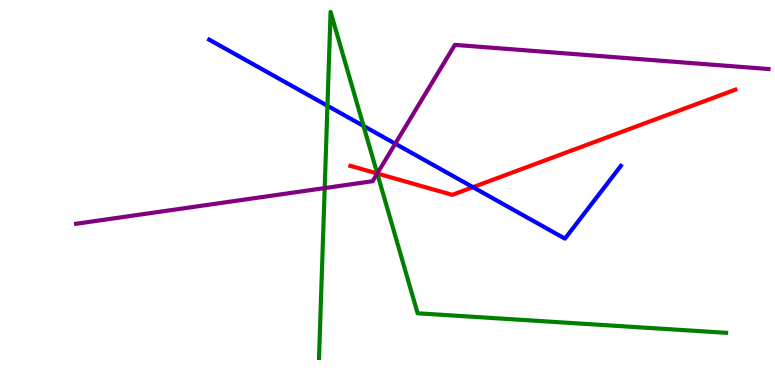[{'lines': ['blue', 'red'], 'intersections': [{'x': 6.1, 'y': 5.14}]}, {'lines': ['green', 'red'], 'intersections': [{'x': 4.87, 'y': 5.49}]}, {'lines': ['purple', 'red'], 'intersections': [{'x': 4.87, 'y': 5.49}]}, {'lines': ['blue', 'green'], 'intersections': [{'x': 4.23, 'y': 7.25}, {'x': 4.69, 'y': 6.73}]}, {'lines': ['blue', 'purple'], 'intersections': [{'x': 5.1, 'y': 6.27}]}, {'lines': ['green', 'purple'], 'intersections': [{'x': 4.19, 'y': 5.11}, {'x': 4.87, 'y': 5.49}]}]